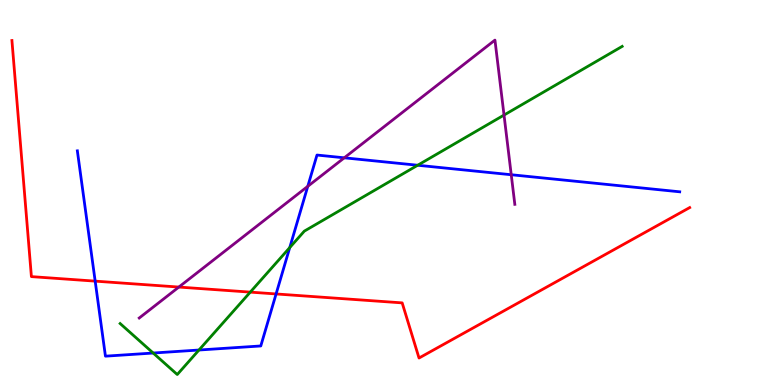[{'lines': ['blue', 'red'], 'intersections': [{'x': 1.23, 'y': 2.7}, {'x': 3.56, 'y': 2.36}]}, {'lines': ['green', 'red'], 'intersections': [{'x': 3.23, 'y': 2.41}]}, {'lines': ['purple', 'red'], 'intersections': [{'x': 2.31, 'y': 2.54}]}, {'lines': ['blue', 'green'], 'intersections': [{'x': 1.98, 'y': 0.83}, {'x': 2.57, 'y': 0.909}, {'x': 3.74, 'y': 3.57}, {'x': 5.39, 'y': 5.71}]}, {'lines': ['blue', 'purple'], 'intersections': [{'x': 3.97, 'y': 5.16}, {'x': 4.44, 'y': 5.9}, {'x': 6.6, 'y': 5.46}]}, {'lines': ['green', 'purple'], 'intersections': [{'x': 6.5, 'y': 7.01}]}]